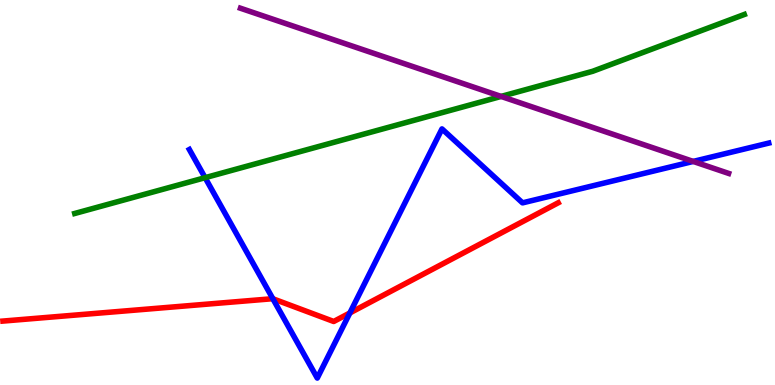[{'lines': ['blue', 'red'], 'intersections': [{'x': 3.52, 'y': 2.24}, {'x': 4.51, 'y': 1.87}]}, {'lines': ['green', 'red'], 'intersections': []}, {'lines': ['purple', 'red'], 'intersections': []}, {'lines': ['blue', 'green'], 'intersections': [{'x': 2.65, 'y': 5.38}]}, {'lines': ['blue', 'purple'], 'intersections': [{'x': 8.94, 'y': 5.81}]}, {'lines': ['green', 'purple'], 'intersections': [{'x': 6.47, 'y': 7.5}]}]